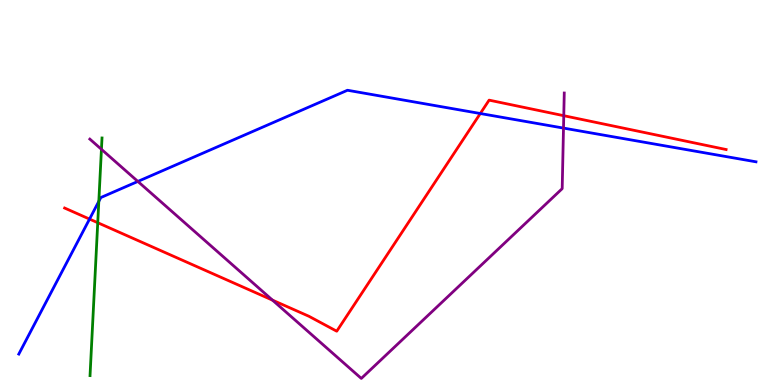[{'lines': ['blue', 'red'], 'intersections': [{'x': 1.16, 'y': 4.31}, {'x': 6.2, 'y': 7.05}]}, {'lines': ['green', 'red'], 'intersections': [{'x': 1.26, 'y': 4.22}]}, {'lines': ['purple', 'red'], 'intersections': [{'x': 3.52, 'y': 2.2}, {'x': 7.27, 'y': 6.99}]}, {'lines': ['blue', 'green'], 'intersections': [{'x': 1.28, 'y': 4.77}]}, {'lines': ['blue', 'purple'], 'intersections': [{'x': 1.78, 'y': 5.29}, {'x': 7.27, 'y': 6.67}]}, {'lines': ['green', 'purple'], 'intersections': [{'x': 1.31, 'y': 6.12}]}]